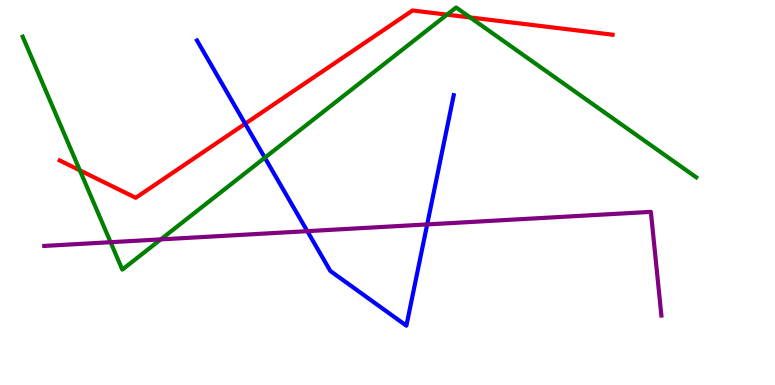[{'lines': ['blue', 'red'], 'intersections': [{'x': 3.16, 'y': 6.79}]}, {'lines': ['green', 'red'], 'intersections': [{'x': 1.03, 'y': 5.58}, {'x': 5.77, 'y': 9.62}, {'x': 6.07, 'y': 9.55}]}, {'lines': ['purple', 'red'], 'intersections': []}, {'lines': ['blue', 'green'], 'intersections': [{'x': 3.42, 'y': 5.9}]}, {'lines': ['blue', 'purple'], 'intersections': [{'x': 3.97, 'y': 4.0}, {'x': 5.51, 'y': 4.17}]}, {'lines': ['green', 'purple'], 'intersections': [{'x': 1.43, 'y': 3.71}, {'x': 2.07, 'y': 3.78}]}]